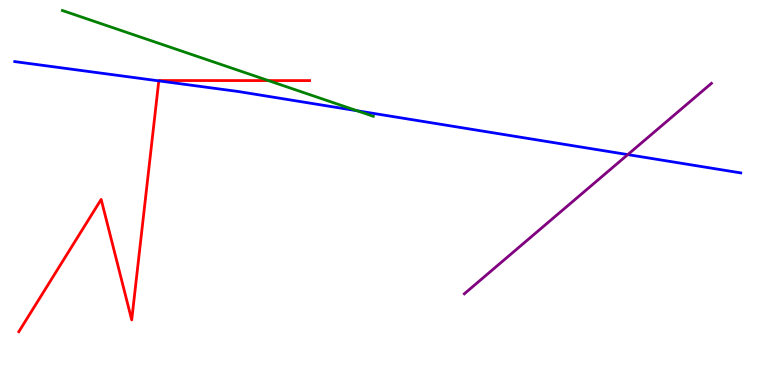[{'lines': ['blue', 'red'], 'intersections': [{'x': 2.05, 'y': 7.9}]}, {'lines': ['green', 'red'], 'intersections': [{'x': 3.46, 'y': 7.91}]}, {'lines': ['purple', 'red'], 'intersections': []}, {'lines': ['blue', 'green'], 'intersections': [{'x': 4.61, 'y': 7.12}]}, {'lines': ['blue', 'purple'], 'intersections': [{'x': 8.1, 'y': 5.98}]}, {'lines': ['green', 'purple'], 'intersections': []}]